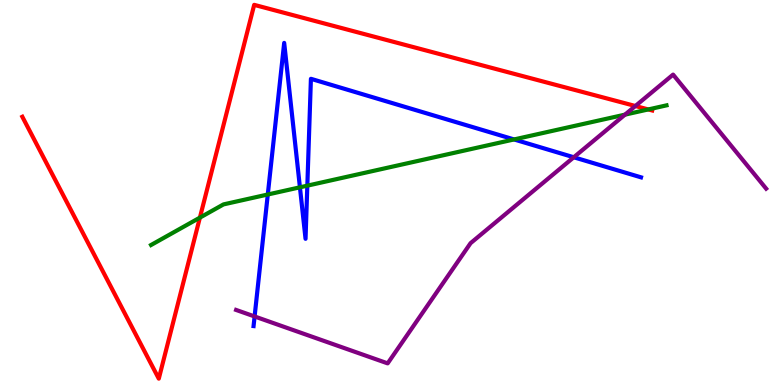[{'lines': ['blue', 'red'], 'intersections': []}, {'lines': ['green', 'red'], 'intersections': [{'x': 2.58, 'y': 4.35}, {'x': 8.37, 'y': 7.16}]}, {'lines': ['purple', 'red'], 'intersections': [{'x': 8.2, 'y': 7.25}]}, {'lines': ['blue', 'green'], 'intersections': [{'x': 3.46, 'y': 4.95}, {'x': 3.87, 'y': 5.13}, {'x': 3.97, 'y': 5.18}, {'x': 6.63, 'y': 6.38}]}, {'lines': ['blue', 'purple'], 'intersections': [{'x': 3.29, 'y': 1.78}, {'x': 7.4, 'y': 5.92}]}, {'lines': ['green', 'purple'], 'intersections': [{'x': 8.06, 'y': 7.02}]}]